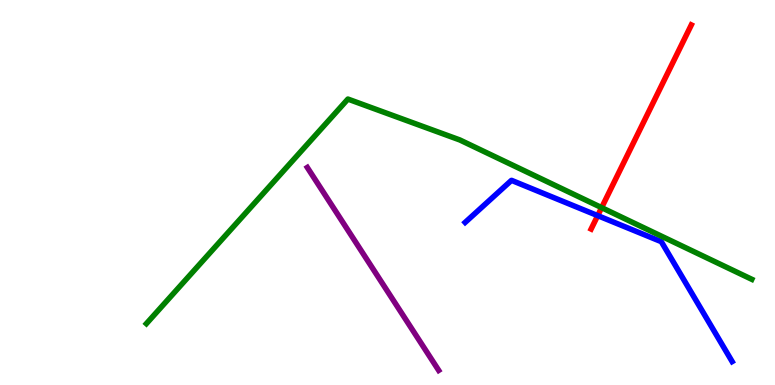[{'lines': ['blue', 'red'], 'intersections': [{'x': 7.71, 'y': 4.4}]}, {'lines': ['green', 'red'], 'intersections': [{'x': 7.76, 'y': 4.61}]}, {'lines': ['purple', 'red'], 'intersections': []}, {'lines': ['blue', 'green'], 'intersections': []}, {'lines': ['blue', 'purple'], 'intersections': []}, {'lines': ['green', 'purple'], 'intersections': []}]